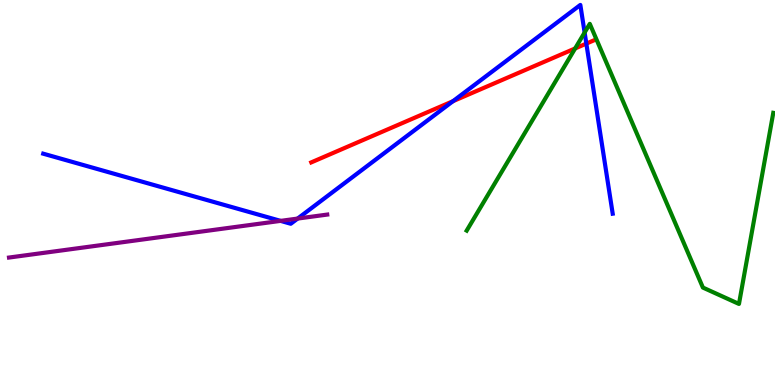[{'lines': ['blue', 'red'], 'intersections': [{'x': 5.84, 'y': 7.37}, {'x': 7.57, 'y': 8.87}]}, {'lines': ['green', 'red'], 'intersections': [{'x': 7.42, 'y': 8.74}]}, {'lines': ['purple', 'red'], 'intersections': []}, {'lines': ['blue', 'green'], 'intersections': [{'x': 7.54, 'y': 9.16}]}, {'lines': ['blue', 'purple'], 'intersections': [{'x': 3.62, 'y': 4.26}, {'x': 3.84, 'y': 4.32}]}, {'lines': ['green', 'purple'], 'intersections': []}]